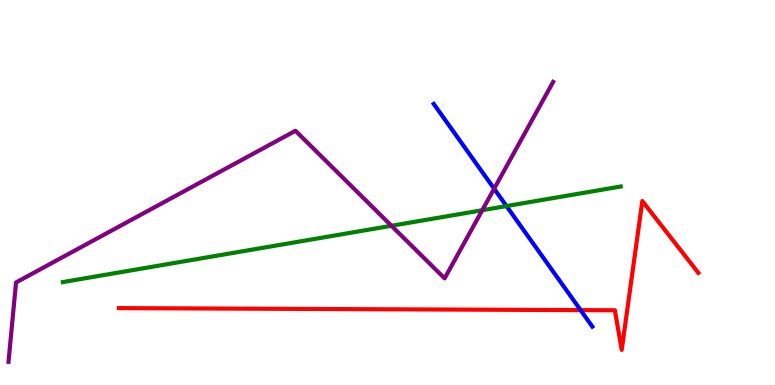[{'lines': ['blue', 'red'], 'intersections': [{'x': 7.49, 'y': 1.94}]}, {'lines': ['green', 'red'], 'intersections': []}, {'lines': ['purple', 'red'], 'intersections': []}, {'lines': ['blue', 'green'], 'intersections': [{'x': 6.54, 'y': 4.65}]}, {'lines': ['blue', 'purple'], 'intersections': [{'x': 6.38, 'y': 5.1}]}, {'lines': ['green', 'purple'], 'intersections': [{'x': 5.05, 'y': 4.14}, {'x': 6.22, 'y': 4.54}]}]